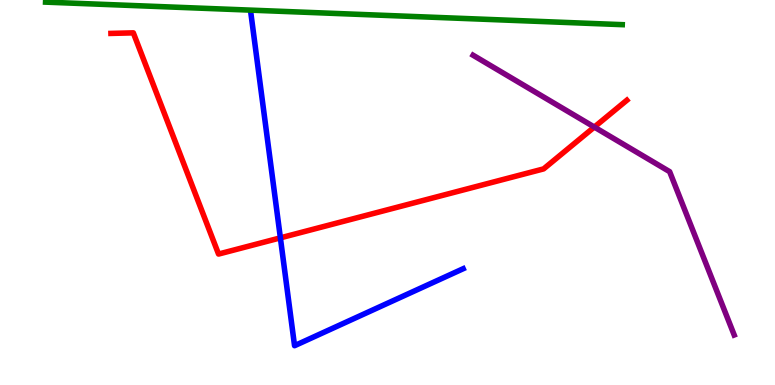[{'lines': ['blue', 'red'], 'intersections': [{'x': 3.62, 'y': 3.82}]}, {'lines': ['green', 'red'], 'intersections': []}, {'lines': ['purple', 'red'], 'intersections': [{'x': 7.67, 'y': 6.7}]}, {'lines': ['blue', 'green'], 'intersections': []}, {'lines': ['blue', 'purple'], 'intersections': []}, {'lines': ['green', 'purple'], 'intersections': []}]